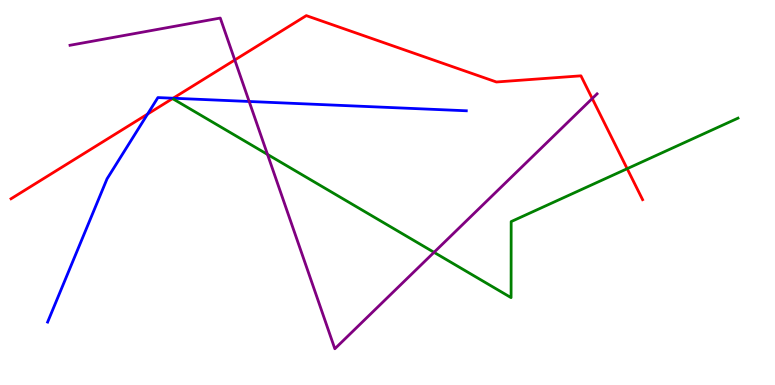[{'lines': ['blue', 'red'], 'intersections': [{'x': 1.9, 'y': 7.04}, {'x': 2.23, 'y': 7.45}]}, {'lines': ['green', 'red'], 'intersections': [{'x': 8.09, 'y': 5.62}]}, {'lines': ['purple', 'red'], 'intersections': [{'x': 3.03, 'y': 8.44}, {'x': 7.64, 'y': 7.44}]}, {'lines': ['blue', 'green'], 'intersections': []}, {'lines': ['blue', 'purple'], 'intersections': [{'x': 3.22, 'y': 7.36}]}, {'lines': ['green', 'purple'], 'intersections': [{'x': 3.45, 'y': 5.99}, {'x': 5.6, 'y': 3.45}]}]